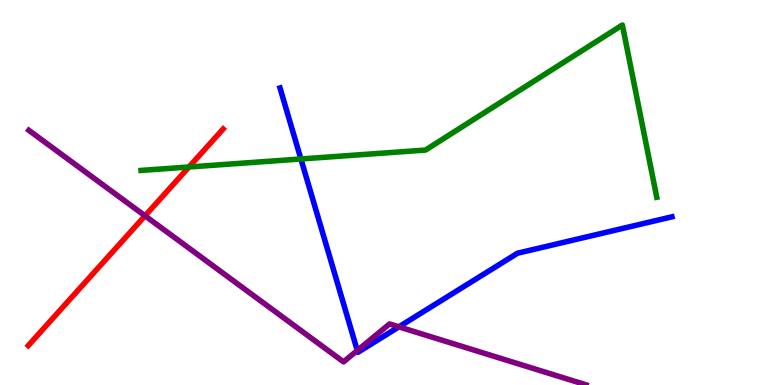[{'lines': ['blue', 'red'], 'intersections': []}, {'lines': ['green', 'red'], 'intersections': [{'x': 2.44, 'y': 5.66}]}, {'lines': ['purple', 'red'], 'intersections': [{'x': 1.87, 'y': 4.39}]}, {'lines': ['blue', 'green'], 'intersections': [{'x': 3.88, 'y': 5.87}]}, {'lines': ['blue', 'purple'], 'intersections': [{'x': 4.61, 'y': 0.896}, {'x': 5.15, 'y': 1.51}]}, {'lines': ['green', 'purple'], 'intersections': []}]